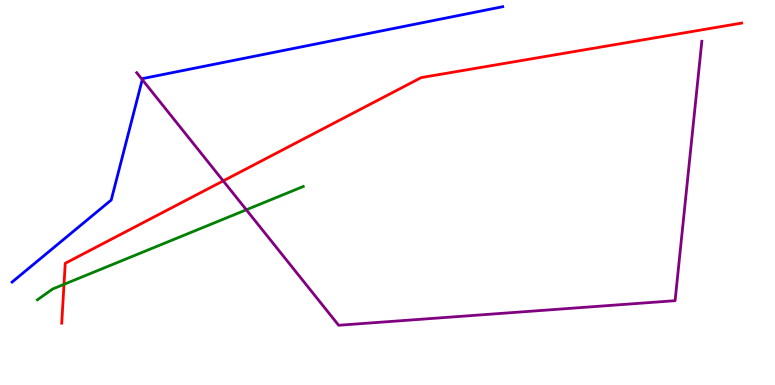[{'lines': ['blue', 'red'], 'intersections': []}, {'lines': ['green', 'red'], 'intersections': [{'x': 0.826, 'y': 2.61}]}, {'lines': ['purple', 'red'], 'intersections': [{'x': 2.88, 'y': 5.3}]}, {'lines': ['blue', 'green'], 'intersections': []}, {'lines': ['blue', 'purple'], 'intersections': [{'x': 1.84, 'y': 7.93}]}, {'lines': ['green', 'purple'], 'intersections': [{'x': 3.18, 'y': 4.55}]}]